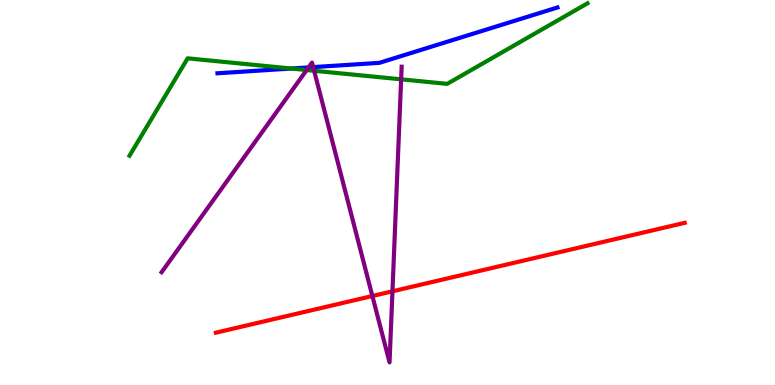[{'lines': ['blue', 'red'], 'intersections': []}, {'lines': ['green', 'red'], 'intersections': []}, {'lines': ['purple', 'red'], 'intersections': [{'x': 4.8, 'y': 2.31}, {'x': 5.06, 'y': 2.43}]}, {'lines': ['blue', 'green'], 'intersections': [{'x': 3.76, 'y': 8.22}]}, {'lines': ['blue', 'purple'], 'intersections': [{'x': 3.98, 'y': 8.25}, {'x': 4.04, 'y': 8.26}]}, {'lines': ['green', 'purple'], 'intersections': [{'x': 3.96, 'y': 8.18}, {'x': 4.05, 'y': 8.16}, {'x': 5.18, 'y': 7.94}]}]